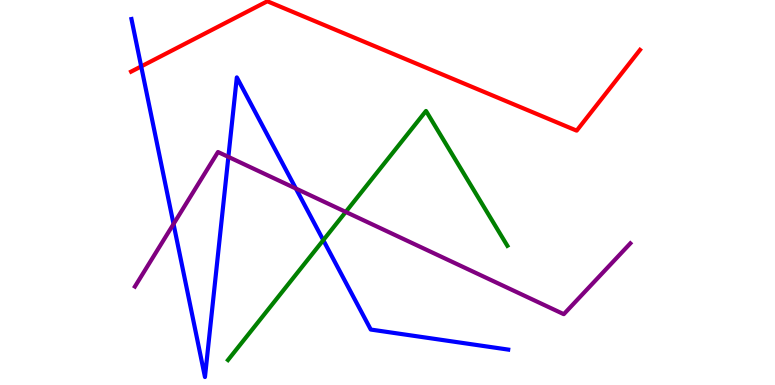[{'lines': ['blue', 'red'], 'intersections': [{'x': 1.82, 'y': 8.27}]}, {'lines': ['green', 'red'], 'intersections': []}, {'lines': ['purple', 'red'], 'intersections': []}, {'lines': ['blue', 'green'], 'intersections': [{'x': 4.17, 'y': 3.76}]}, {'lines': ['blue', 'purple'], 'intersections': [{'x': 2.24, 'y': 4.18}, {'x': 2.95, 'y': 5.93}, {'x': 3.82, 'y': 5.1}]}, {'lines': ['green', 'purple'], 'intersections': [{'x': 4.46, 'y': 4.5}]}]